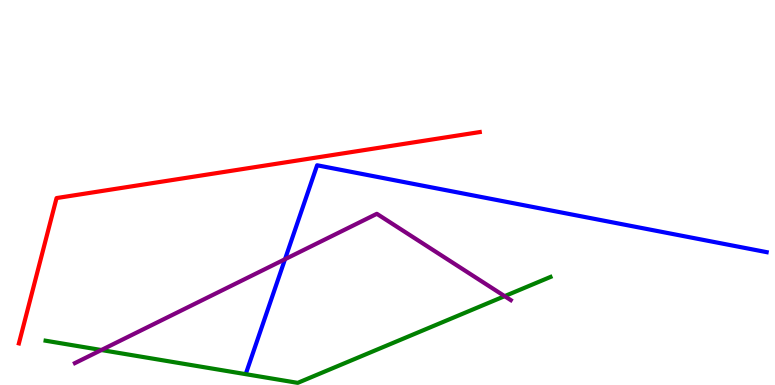[{'lines': ['blue', 'red'], 'intersections': []}, {'lines': ['green', 'red'], 'intersections': []}, {'lines': ['purple', 'red'], 'intersections': []}, {'lines': ['blue', 'green'], 'intersections': []}, {'lines': ['blue', 'purple'], 'intersections': [{'x': 3.68, 'y': 3.27}]}, {'lines': ['green', 'purple'], 'intersections': [{'x': 1.31, 'y': 0.908}, {'x': 6.51, 'y': 2.31}]}]